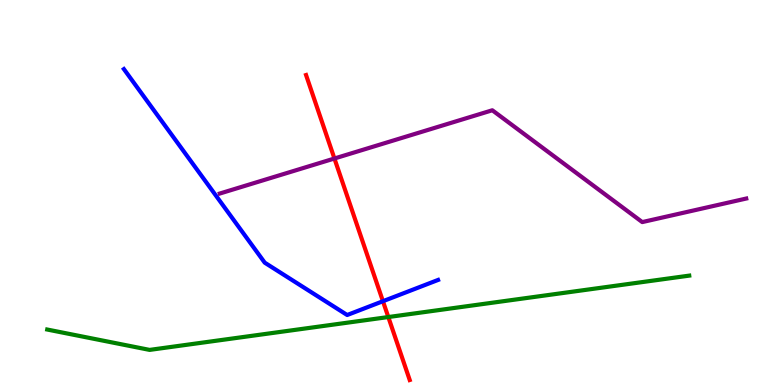[{'lines': ['blue', 'red'], 'intersections': [{'x': 4.94, 'y': 2.18}]}, {'lines': ['green', 'red'], 'intersections': [{'x': 5.01, 'y': 1.77}]}, {'lines': ['purple', 'red'], 'intersections': [{'x': 4.32, 'y': 5.88}]}, {'lines': ['blue', 'green'], 'intersections': []}, {'lines': ['blue', 'purple'], 'intersections': []}, {'lines': ['green', 'purple'], 'intersections': []}]